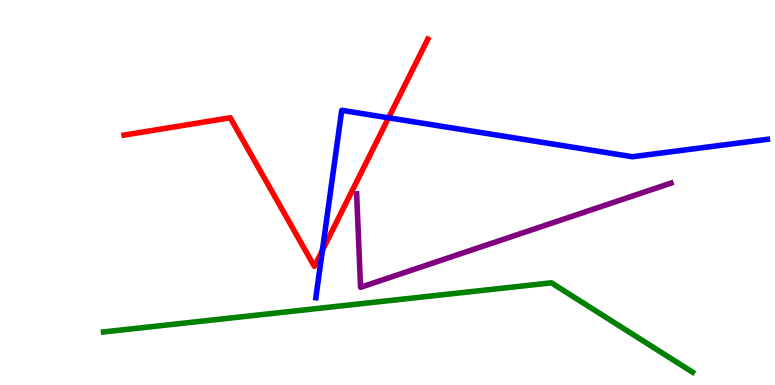[{'lines': ['blue', 'red'], 'intersections': [{'x': 4.16, 'y': 3.5}, {'x': 5.01, 'y': 6.94}]}, {'lines': ['green', 'red'], 'intersections': []}, {'lines': ['purple', 'red'], 'intersections': []}, {'lines': ['blue', 'green'], 'intersections': []}, {'lines': ['blue', 'purple'], 'intersections': []}, {'lines': ['green', 'purple'], 'intersections': []}]